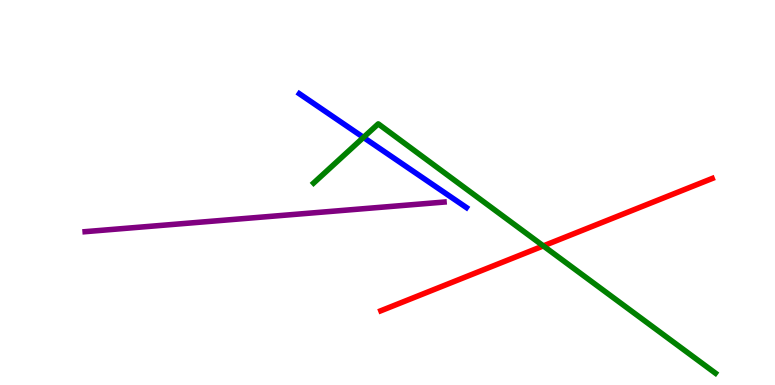[{'lines': ['blue', 'red'], 'intersections': []}, {'lines': ['green', 'red'], 'intersections': [{'x': 7.01, 'y': 3.61}]}, {'lines': ['purple', 'red'], 'intersections': []}, {'lines': ['blue', 'green'], 'intersections': [{'x': 4.69, 'y': 6.43}]}, {'lines': ['blue', 'purple'], 'intersections': []}, {'lines': ['green', 'purple'], 'intersections': []}]